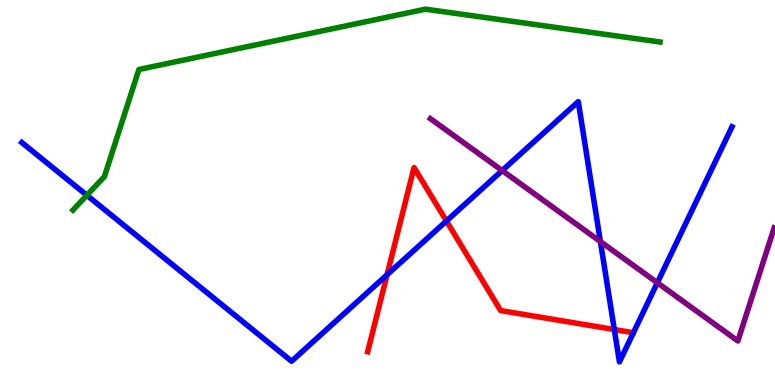[{'lines': ['blue', 'red'], 'intersections': [{'x': 4.99, 'y': 2.86}, {'x': 5.76, 'y': 4.26}, {'x': 7.93, 'y': 1.44}]}, {'lines': ['green', 'red'], 'intersections': []}, {'lines': ['purple', 'red'], 'intersections': []}, {'lines': ['blue', 'green'], 'intersections': [{'x': 1.12, 'y': 4.93}]}, {'lines': ['blue', 'purple'], 'intersections': [{'x': 6.48, 'y': 5.57}, {'x': 7.75, 'y': 3.73}, {'x': 8.48, 'y': 2.66}]}, {'lines': ['green', 'purple'], 'intersections': []}]